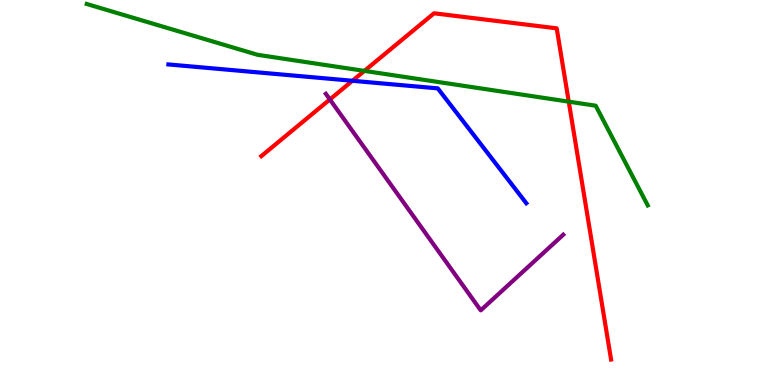[{'lines': ['blue', 'red'], 'intersections': [{'x': 4.55, 'y': 7.9}]}, {'lines': ['green', 'red'], 'intersections': [{'x': 4.7, 'y': 8.16}, {'x': 7.34, 'y': 7.36}]}, {'lines': ['purple', 'red'], 'intersections': [{'x': 4.26, 'y': 7.42}]}, {'lines': ['blue', 'green'], 'intersections': []}, {'lines': ['blue', 'purple'], 'intersections': []}, {'lines': ['green', 'purple'], 'intersections': []}]